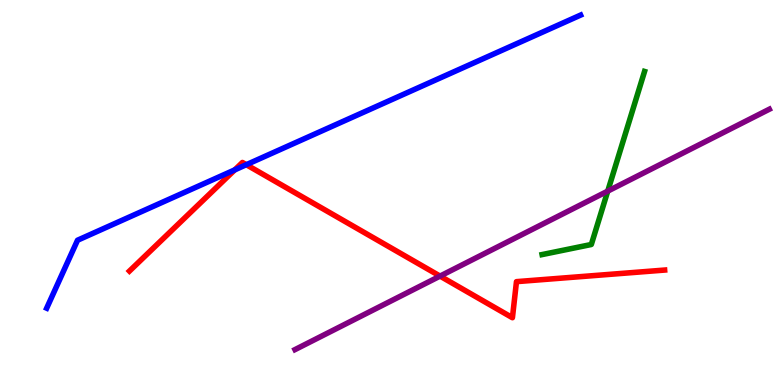[{'lines': ['blue', 'red'], 'intersections': [{'x': 3.03, 'y': 5.59}, {'x': 3.18, 'y': 5.72}]}, {'lines': ['green', 'red'], 'intersections': []}, {'lines': ['purple', 'red'], 'intersections': [{'x': 5.68, 'y': 2.83}]}, {'lines': ['blue', 'green'], 'intersections': []}, {'lines': ['blue', 'purple'], 'intersections': []}, {'lines': ['green', 'purple'], 'intersections': [{'x': 7.84, 'y': 5.04}]}]